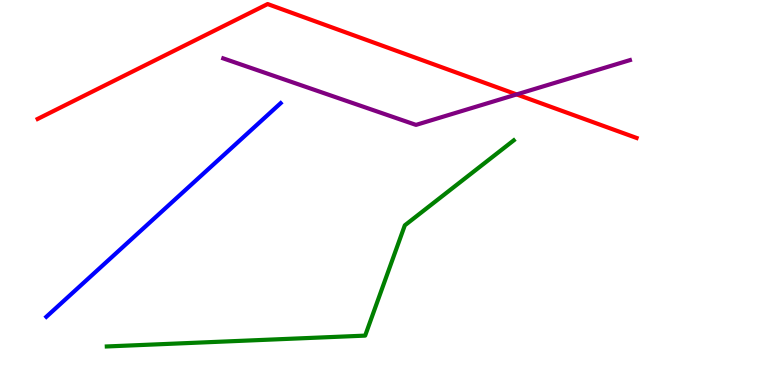[{'lines': ['blue', 'red'], 'intersections': []}, {'lines': ['green', 'red'], 'intersections': []}, {'lines': ['purple', 'red'], 'intersections': [{'x': 6.67, 'y': 7.55}]}, {'lines': ['blue', 'green'], 'intersections': []}, {'lines': ['blue', 'purple'], 'intersections': []}, {'lines': ['green', 'purple'], 'intersections': []}]